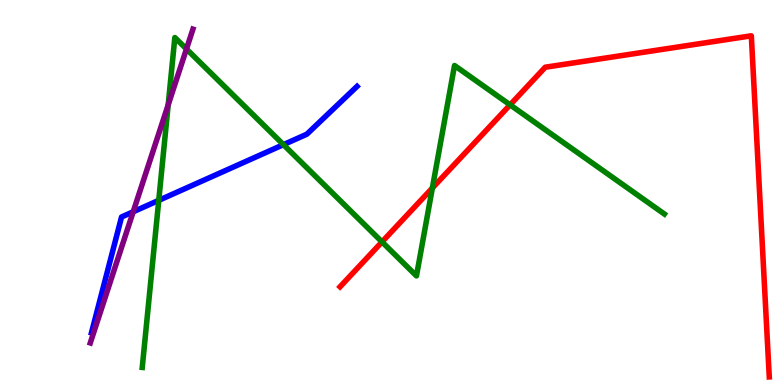[{'lines': ['blue', 'red'], 'intersections': []}, {'lines': ['green', 'red'], 'intersections': [{'x': 4.93, 'y': 3.72}, {'x': 5.58, 'y': 5.12}, {'x': 6.58, 'y': 7.28}]}, {'lines': ['purple', 'red'], 'intersections': []}, {'lines': ['blue', 'green'], 'intersections': [{'x': 2.05, 'y': 4.8}, {'x': 3.66, 'y': 6.24}]}, {'lines': ['blue', 'purple'], 'intersections': [{'x': 1.72, 'y': 4.5}]}, {'lines': ['green', 'purple'], 'intersections': [{'x': 2.17, 'y': 7.28}, {'x': 2.41, 'y': 8.73}]}]